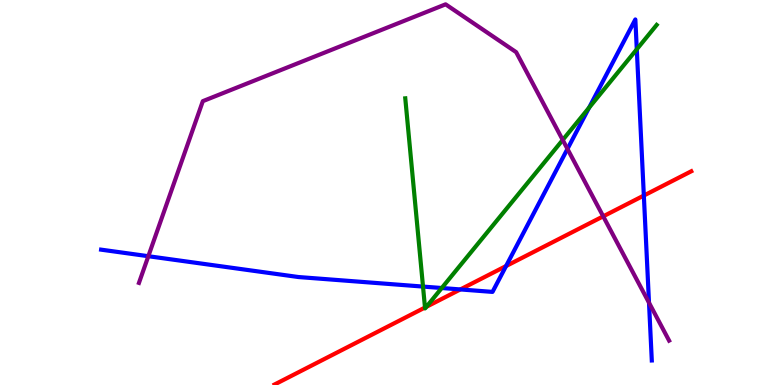[{'lines': ['blue', 'red'], 'intersections': [{'x': 5.94, 'y': 2.48}, {'x': 6.53, 'y': 3.09}, {'x': 8.31, 'y': 4.92}]}, {'lines': ['green', 'red'], 'intersections': [{'x': 5.48, 'y': 2.01}, {'x': 5.5, 'y': 2.03}]}, {'lines': ['purple', 'red'], 'intersections': [{'x': 7.78, 'y': 4.38}]}, {'lines': ['blue', 'green'], 'intersections': [{'x': 5.46, 'y': 2.56}, {'x': 5.7, 'y': 2.52}, {'x': 7.6, 'y': 7.2}, {'x': 8.22, 'y': 8.72}]}, {'lines': ['blue', 'purple'], 'intersections': [{'x': 1.91, 'y': 3.35}, {'x': 7.32, 'y': 6.13}, {'x': 8.37, 'y': 2.14}]}, {'lines': ['green', 'purple'], 'intersections': [{'x': 7.26, 'y': 6.36}]}]